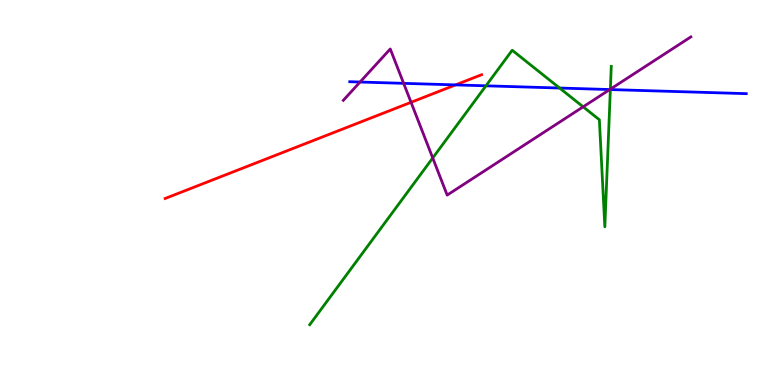[{'lines': ['blue', 'red'], 'intersections': [{'x': 5.88, 'y': 7.79}]}, {'lines': ['green', 'red'], 'intersections': []}, {'lines': ['purple', 'red'], 'intersections': [{'x': 5.3, 'y': 7.34}]}, {'lines': ['blue', 'green'], 'intersections': [{'x': 6.27, 'y': 7.77}, {'x': 7.22, 'y': 7.71}, {'x': 7.88, 'y': 7.67}]}, {'lines': ['blue', 'purple'], 'intersections': [{'x': 4.65, 'y': 7.87}, {'x': 5.21, 'y': 7.84}, {'x': 7.87, 'y': 7.67}]}, {'lines': ['green', 'purple'], 'intersections': [{'x': 5.58, 'y': 5.9}, {'x': 7.52, 'y': 7.23}, {'x': 7.88, 'y': 7.68}]}]